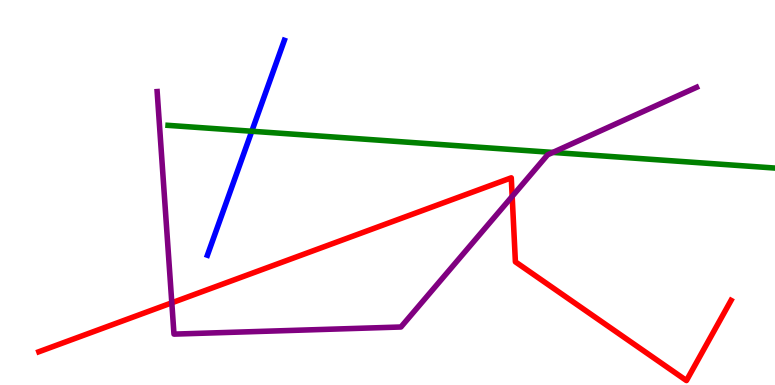[{'lines': ['blue', 'red'], 'intersections': []}, {'lines': ['green', 'red'], 'intersections': []}, {'lines': ['purple', 'red'], 'intersections': [{'x': 2.22, 'y': 2.13}, {'x': 6.61, 'y': 4.9}]}, {'lines': ['blue', 'green'], 'intersections': [{'x': 3.25, 'y': 6.59}]}, {'lines': ['blue', 'purple'], 'intersections': []}, {'lines': ['green', 'purple'], 'intersections': [{'x': 7.13, 'y': 6.04}]}]